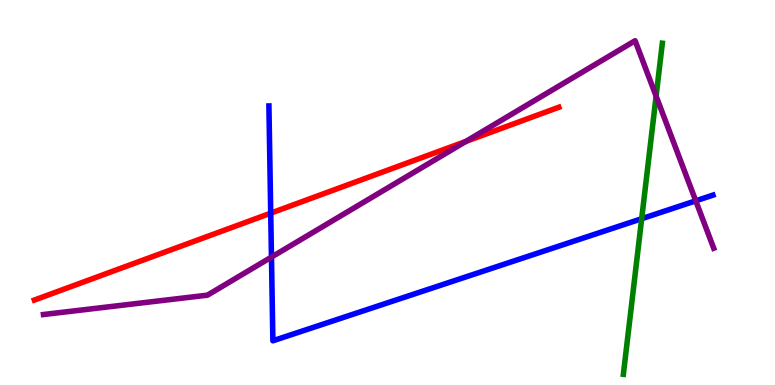[{'lines': ['blue', 'red'], 'intersections': [{'x': 3.49, 'y': 4.46}]}, {'lines': ['green', 'red'], 'intersections': []}, {'lines': ['purple', 'red'], 'intersections': [{'x': 6.01, 'y': 6.33}]}, {'lines': ['blue', 'green'], 'intersections': [{'x': 8.28, 'y': 4.32}]}, {'lines': ['blue', 'purple'], 'intersections': [{'x': 3.5, 'y': 3.32}, {'x': 8.98, 'y': 4.78}]}, {'lines': ['green', 'purple'], 'intersections': [{'x': 8.47, 'y': 7.5}]}]